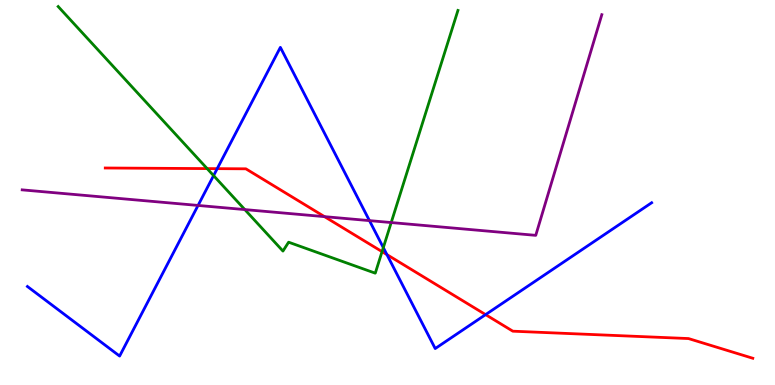[{'lines': ['blue', 'red'], 'intersections': [{'x': 2.8, 'y': 5.62}, {'x': 4.99, 'y': 3.39}, {'x': 6.27, 'y': 1.83}]}, {'lines': ['green', 'red'], 'intersections': [{'x': 2.67, 'y': 5.62}, {'x': 4.93, 'y': 3.46}]}, {'lines': ['purple', 'red'], 'intersections': [{'x': 4.19, 'y': 4.37}]}, {'lines': ['blue', 'green'], 'intersections': [{'x': 2.76, 'y': 5.44}, {'x': 4.95, 'y': 3.57}]}, {'lines': ['blue', 'purple'], 'intersections': [{'x': 2.56, 'y': 4.66}, {'x': 4.77, 'y': 4.27}]}, {'lines': ['green', 'purple'], 'intersections': [{'x': 3.16, 'y': 4.56}, {'x': 5.05, 'y': 4.22}]}]